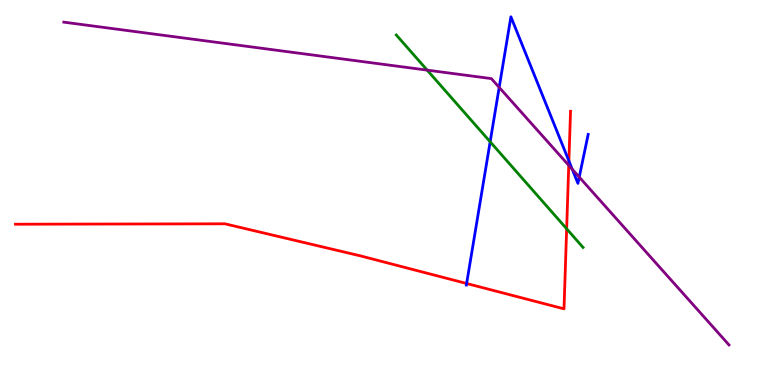[{'lines': ['blue', 'red'], 'intersections': [{'x': 6.02, 'y': 2.64}, {'x': 7.34, 'y': 5.82}]}, {'lines': ['green', 'red'], 'intersections': [{'x': 7.31, 'y': 4.06}]}, {'lines': ['purple', 'red'], 'intersections': [{'x': 7.34, 'y': 5.71}]}, {'lines': ['blue', 'green'], 'intersections': [{'x': 6.32, 'y': 6.32}]}, {'lines': ['blue', 'purple'], 'intersections': [{'x': 6.44, 'y': 7.73}, {'x': 7.38, 'y': 5.6}, {'x': 7.47, 'y': 5.4}]}, {'lines': ['green', 'purple'], 'intersections': [{'x': 5.51, 'y': 8.18}]}]